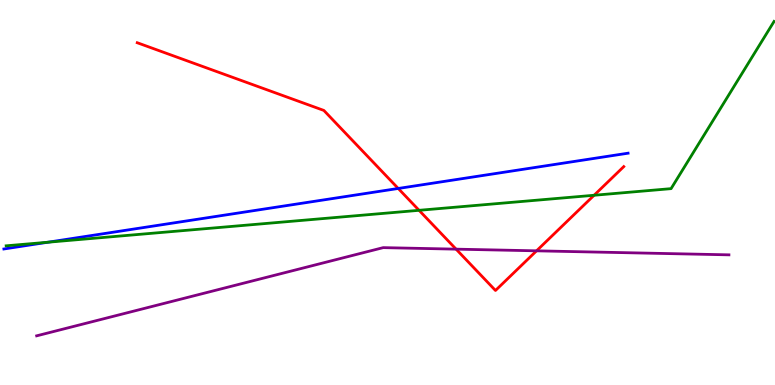[{'lines': ['blue', 'red'], 'intersections': [{'x': 5.14, 'y': 5.1}]}, {'lines': ['green', 'red'], 'intersections': [{'x': 5.41, 'y': 4.54}, {'x': 7.67, 'y': 4.93}]}, {'lines': ['purple', 'red'], 'intersections': [{'x': 5.88, 'y': 3.53}, {'x': 6.92, 'y': 3.48}]}, {'lines': ['blue', 'green'], 'intersections': [{'x': 0.619, 'y': 3.71}]}, {'lines': ['blue', 'purple'], 'intersections': []}, {'lines': ['green', 'purple'], 'intersections': []}]